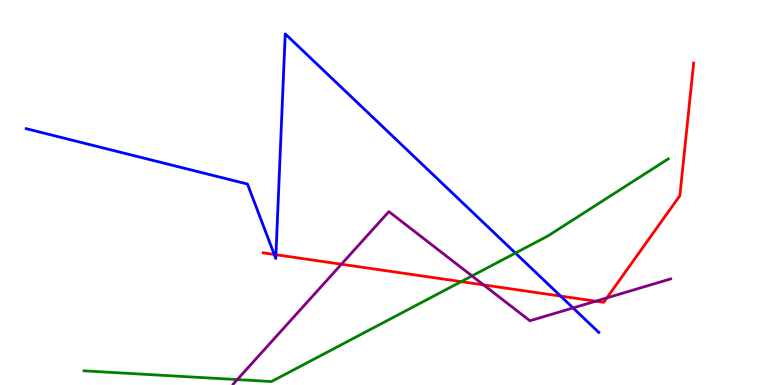[{'lines': ['blue', 'red'], 'intersections': [{'x': 3.54, 'y': 3.39}, {'x': 3.56, 'y': 3.38}, {'x': 7.23, 'y': 2.31}]}, {'lines': ['green', 'red'], 'intersections': [{'x': 5.95, 'y': 2.68}]}, {'lines': ['purple', 'red'], 'intersections': [{'x': 4.41, 'y': 3.14}, {'x': 6.24, 'y': 2.6}, {'x': 7.69, 'y': 2.18}, {'x': 7.83, 'y': 2.26}]}, {'lines': ['blue', 'green'], 'intersections': [{'x': 6.65, 'y': 3.43}]}, {'lines': ['blue', 'purple'], 'intersections': [{'x': 7.39, 'y': 2.0}]}, {'lines': ['green', 'purple'], 'intersections': [{'x': 3.06, 'y': 0.14}, {'x': 6.09, 'y': 2.83}]}]